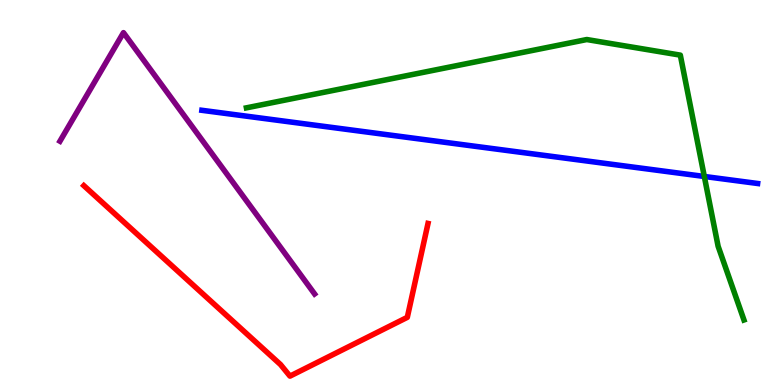[{'lines': ['blue', 'red'], 'intersections': []}, {'lines': ['green', 'red'], 'intersections': []}, {'lines': ['purple', 'red'], 'intersections': []}, {'lines': ['blue', 'green'], 'intersections': [{'x': 9.09, 'y': 5.42}]}, {'lines': ['blue', 'purple'], 'intersections': []}, {'lines': ['green', 'purple'], 'intersections': []}]